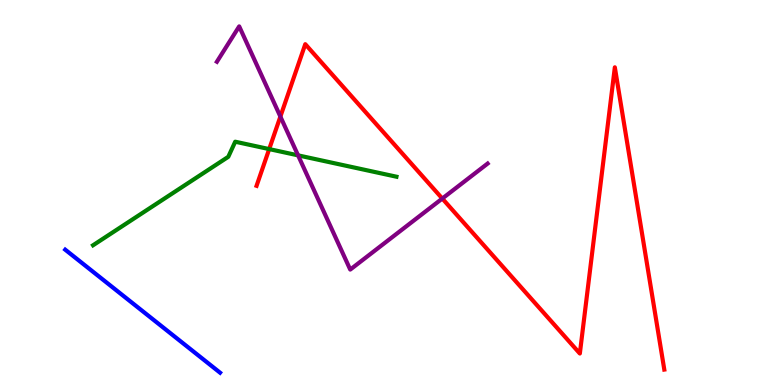[{'lines': ['blue', 'red'], 'intersections': []}, {'lines': ['green', 'red'], 'intersections': [{'x': 3.47, 'y': 6.13}]}, {'lines': ['purple', 'red'], 'intersections': [{'x': 3.62, 'y': 6.97}, {'x': 5.71, 'y': 4.84}]}, {'lines': ['blue', 'green'], 'intersections': []}, {'lines': ['blue', 'purple'], 'intersections': []}, {'lines': ['green', 'purple'], 'intersections': [{'x': 3.85, 'y': 5.96}]}]